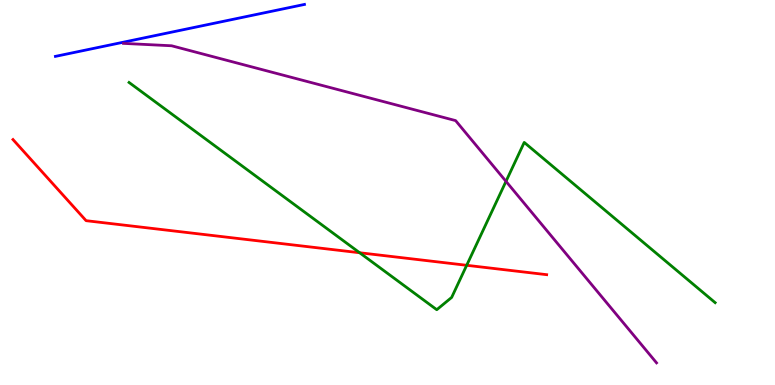[{'lines': ['blue', 'red'], 'intersections': []}, {'lines': ['green', 'red'], 'intersections': [{'x': 4.64, 'y': 3.44}, {'x': 6.02, 'y': 3.11}]}, {'lines': ['purple', 'red'], 'intersections': []}, {'lines': ['blue', 'green'], 'intersections': []}, {'lines': ['blue', 'purple'], 'intersections': []}, {'lines': ['green', 'purple'], 'intersections': [{'x': 6.53, 'y': 5.29}]}]